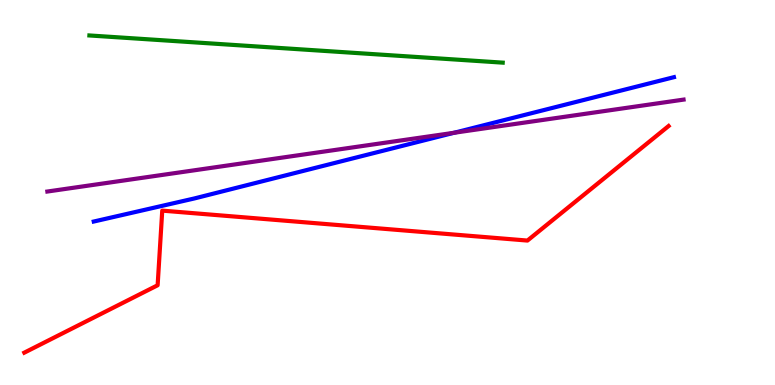[{'lines': ['blue', 'red'], 'intersections': []}, {'lines': ['green', 'red'], 'intersections': []}, {'lines': ['purple', 'red'], 'intersections': []}, {'lines': ['blue', 'green'], 'intersections': []}, {'lines': ['blue', 'purple'], 'intersections': [{'x': 5.86, 'y': 6.55}]}, {'lines': ['green', 'purple'], 'intersections': []}]